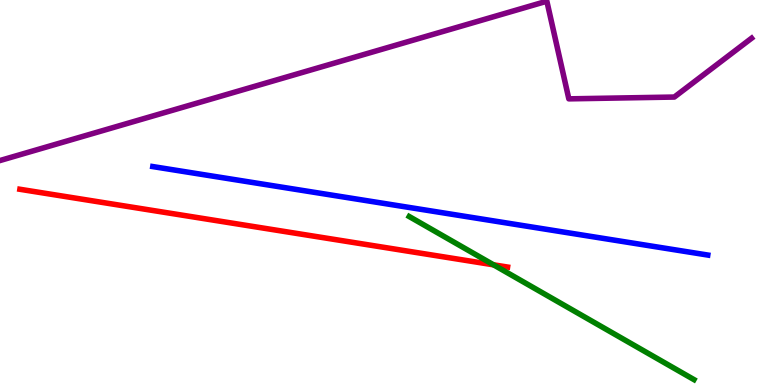[{'lines': ['blue', 'red'], 'intersections': []}, {'lines': ['green', 'red'], 'intersections': [{'x': 6.37, 'y': 3.12}]}, {'lines': ['purple', 'red'], 'intersections': []}, {'lines': ['blue', 'green'], 'intersections': []}, {'lines': ['blue', 'purple'], 'intersections': []}, {'lines': ['green', 'purple'], 'intersections': []}]